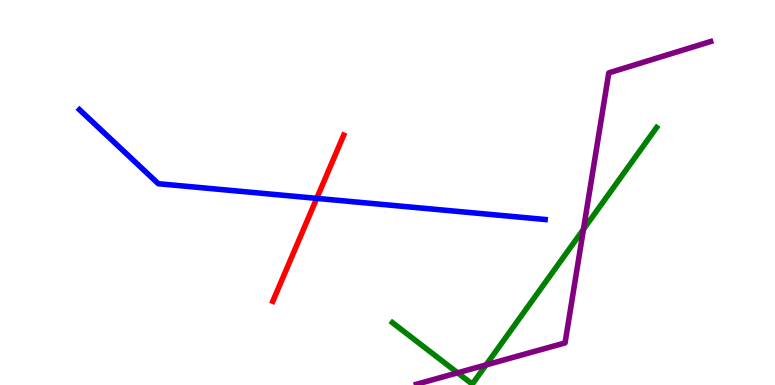[{'lines': ['blue', 'red'], 'intersections': [{'x': 4.09, 'y': 4.85}]}, {'lines': ['green', 'red'], 'intersections': []}, {'lines': ['purple', 'red'], 'intersections': []}, {'lines': ['blue', 'green'], 'intersections': []}, {'lines': ['blue', 'purple'], 'intersections': []}, {'lines': ['green', 'purple'], 'intersections': [{'x': 5.9, 'y': 0.316}, {'x': 6.27, 'y': 0.522}, {'x': 7.53, 'y': 4.04}]}]